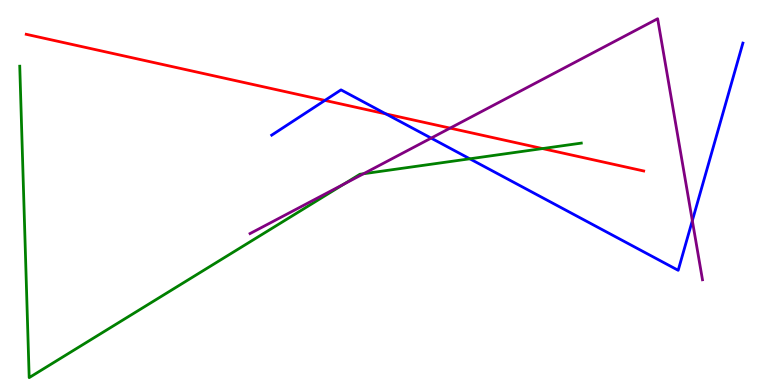[{'lines': ['blue', 'red'], 'intersections': [{'x': 4.19, 'y': 7.39}, {'x': 4.98, 'y': 7.04}]}, {'lines': ['green', 'red'], 'intersections': [{'x': 7.0, 'y': 6.14}]}, {'lines': ['purple', 'red'], 'intersections': [{'x': 5.81, 'y': 6.67}]}, {'lines': ['blue', 'green'], 'intersections': [{'x': 6.06, 'y': 5.88}]}, {'lines': ['blue', 'purple'], 'intersections': [{'x': 5.56, 'y': 6.41}, {'x': 8.93, 'y': 4.27}]}, {'lines': ['green', 'purple'], 'intersections': [{'x': 4.44, 'y': 5.22}, {'x': 4.69, 'y': 5.49}]}]